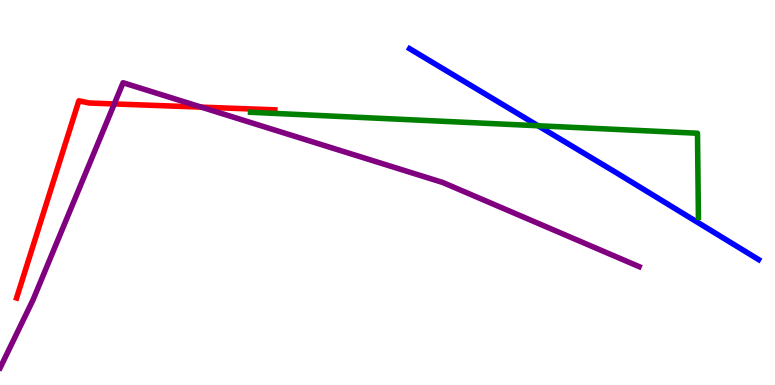[{'lines': ['blue', 'red'], 'intersections': []}, {'lines': ['green', 'red'], 'intersections': []}, {'lines': ['purple', 'red'], 'intersections': [{'x': 1.47, 'y': 7.3}, {'x': 2.6, 'y': 7.22}]}, {'lines': ['blue', 'green'], 'intersections': [{'x': 6.94, 'y': 6.73}]}, {'lines': ['blue', 'purple'], 'intersections': []}, {'lines': ['green', 'purple'], 'intersections': []}]